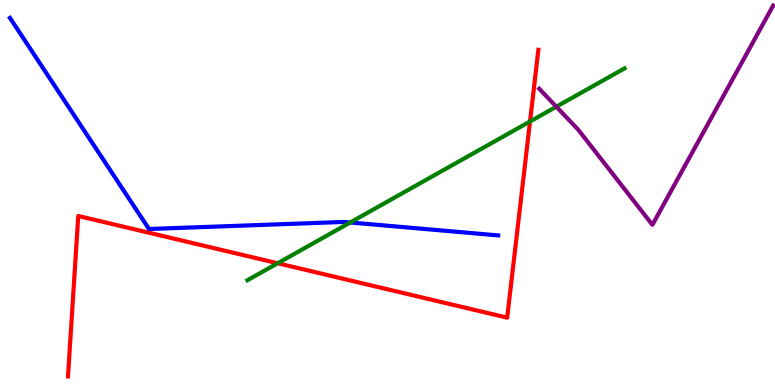[{'lines': ['blue', 'red'], 'intersections': []}, {'lines': ['green', 'red'], 'intersections': [{'x': 3.58, 'y': 3.16}, {'x': 6.84, 'y': 6.84}]}, {'lines': ['purple', 'red'], 'intersections': []}, {'lines': ['blue', 'green'], 'intersections': [{'x': 4.52, 'y': 4.22}]}, {'lines': ['blue', 'purple'], 'intersections': []}, {'lines': ['green', 'purple'], 'intersections': [{'x': 7.18, 'y': 7.23}]}]